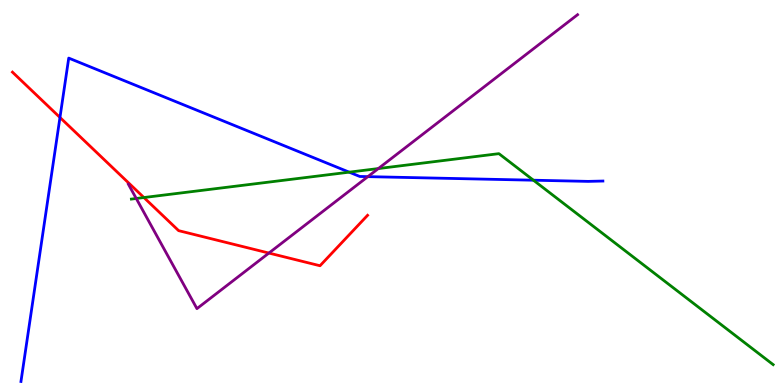[{'lines': ['blue', 'red'], 'intersections': [{'x': 0.774, 'y': 6.95}]}, {'lines': ['green', 'red'], 'intersections': [{'x': 1.86, 'y': 4.87}]}, {'lines': ['purple', 'red'], 'intersections': [{'x': 3.47, 'y': 3.43}]}, {'lines': ['blue', 'green'], 'intersections': [{'x': 4.51, 'y': 5.53}, {'x': 6.88, 'y': 5.32}]}, {'lines': ['blue', 'purple'], 'intersections': [{'x': 4.75, 'y': 5.41}]}, {'lines': ['green', 'purple'], 'intersections': [{'x': 1.76, 'y': 4.84}, {'x': 4.88, 'y': 5.62}]}]